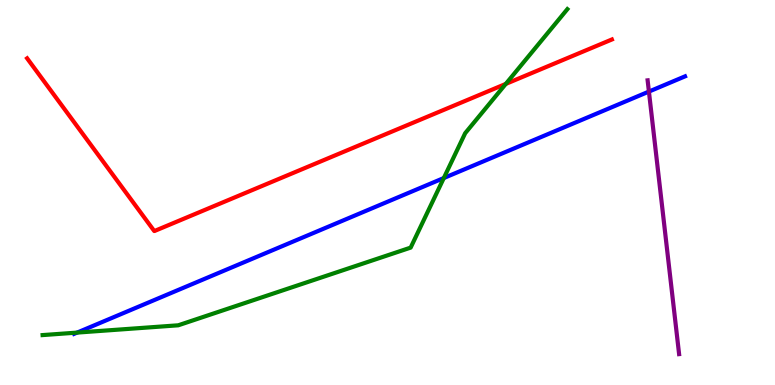[{'lines': ['blue', 'red'], 'intersections': []}, {'lines': ['green', 'red'], 'intersections': [{'x': 6.53, 'y': 7.82}]}, {'lines': ['purple', 'red'], 'intersections': []}, {'lines': ['blue', 'green'], 'intersections': [{'x': 0.995, 'y': 1.36}, {'x': 5.73, 'y': 5.38}]}, {'lines': ['blue', 'purple'], 'intersections': [{'x': 8.37, 'y': 7.62}]}, {'lines': ['green', 'purple'], 'intersections': []}]